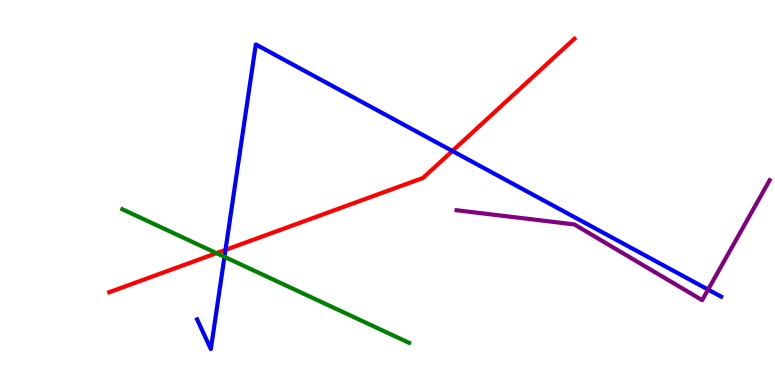[{'lines': ['blue', 'red'], 'intersections': [{'x': 2.91, 'y': 3.51}, {'x': 5.84, 'y': 6.08}]}, {'lines': ['green', 'red'], 'intersections': [{'x': 2.79, 'y': 3.42}]}, {'lines': ['purple', 'red'], 'intersections': []}, {'lines': ['blue', 'green'], 'intersections': [{'x': 2.9, 'y': 3.33}]}, {'lines': ['blue', 'purple'], 'intersections': [{'x': 9.14, 'y': 2.48}]}, {'lines': ['green', 'purple'], 'intersections': []}]